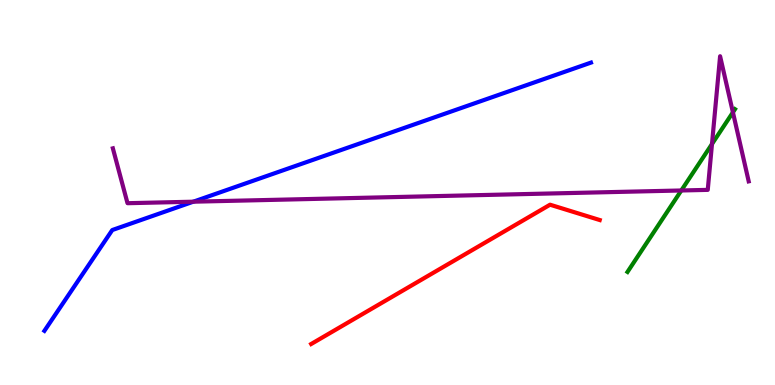[{'lines': ['blue', 'red'], 'intersections': []}, {'lines': ['green', 'red'], 'intersections': []}, {'lines': ['purple', 'red'], 'intersections': []}, {'lines': ['blue', 'green'], 'intersections': []}, {'lines': ['blue', 'purple'], 'intersections': [{'x': 2.49, 'y': 4.76}]}, {'lines': ['green', 'purple'], 'intersections': [{'x': 8.79, 'y': 5.05}, {'x': 9.19, 'y': 6.26}, {'x': 9.46, 'y': 7.08}]}]